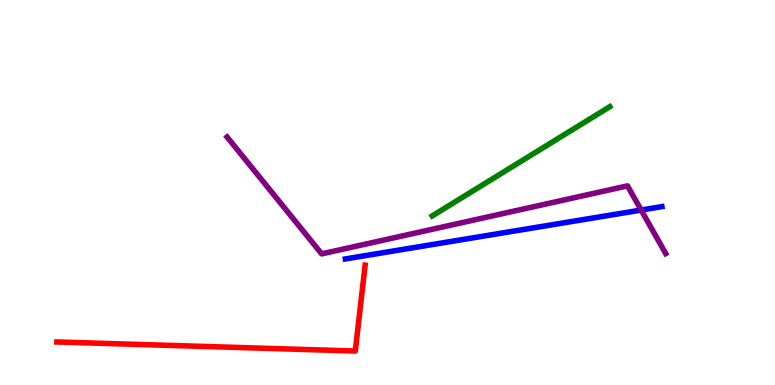[{'lines': ['blue', 'red'], 'intersections': []}, {'lines': ['green', 'red'], 'intersections': []}, {'lines': ['purple', 'red'], 'intersections': []}, {'lines': ['blue', 'green'], 'intersections': []}, {'lines': ['blue', 'purple'], 'intersections': [{'x': 8.27, 'y': 4.54}]}, {'lines': ['green', 'purple'], 'intersections': []}]